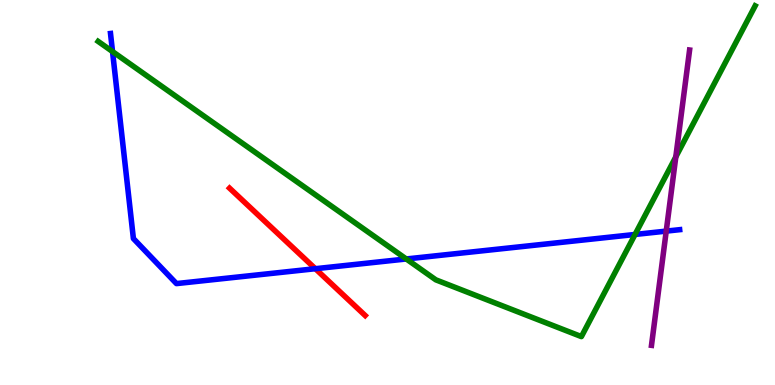[{'lines': ['blue', 'red'], 'intersections': [{'x': 4.07, 'y': 3.02}]}, {'lines': ['green', 'red'], 'intersections': []}, {'lines': ['purple', 'red'], 'intersections': []}, {'lines': ['blue', 'green'], 'intersections': [{'x': 1.45, 'y': 8.66}, {'x': 5.24, 'y': 3.27}, {'x': 8.19, 'y': 3.91}]}, {'lines': ['blue', 'purple'], 'intersections': [{'x': 8.6, 'y': 4.0}]}, {'lines': ['green', 'purple'], 'intersections': [{'x': 8.72, 'y': 5.92}]}]